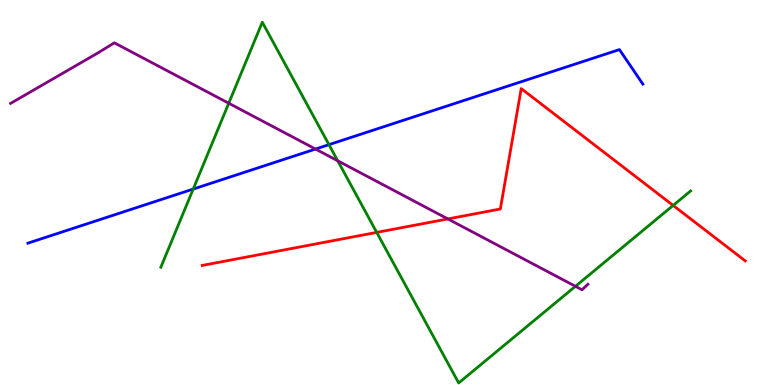[{'lines': ['blue', 'red'], 'intersections': []}, {'lines': ['green', 'red'], 'intersections': [{'x': 4.86, 'y': 3.96}, {'x': 8.69, 'y': 4.66}]}, {'lines': ['purple', 'red'], 'intersections': [{'x': 5.78, 'y': 4.31}]}, {'lines': ['blue', 'green'], 'intersections': [{'x': 2.49, 'y': 5.09}, {'x': 4.24, 'y': 6.24}]}, {'lines': ['blue', 'purple'], 'intersections': [{'x': 4.07, 'y': 6.13}]}, {'lines': ['green', 'purple'], 'intersections': [{'x': 2.95, 'y': 7.32}, {'x': 4.36, 'y': 5.82}, {'x': 7.43, 'y': 2.56}]}]